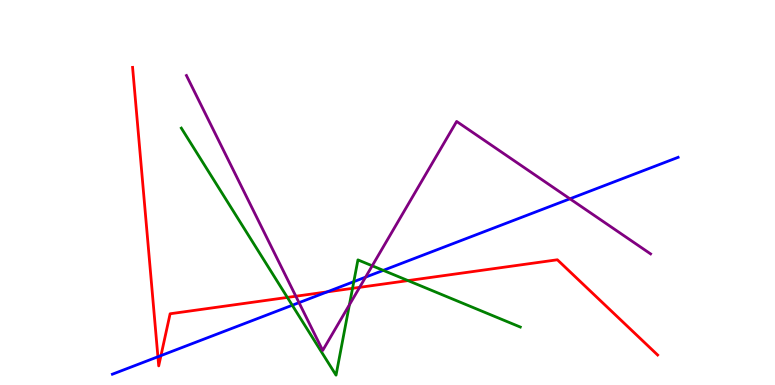[{'lines': ['blue', 'red'], 'intersections': [{'x': 2.04, 'y': 0.734}, {'x': 2.08, 'y': 0.764}, {'x': 4.22, 'y': 2.42}]}, {'lines': ['green', 'red'], 'intersections': [{'x': 3.71, 'y': 2.27}, {'x': 4.55, 'y': 2.51}, {'x': 5.26, 'y': 2.71}]}, {'lines': ['purple', 'red'], 'intersections': [{'x': 3.82, 'y': 2.31}, {'x': 4.64, 'y': 2.54}]}, {'lines': ['blue', 'green'], 'intersections': [{'x': 3.77, 'y': 2.07}, {'x': 4.57, 'y': 2.68}, {'x': 4.95, 'y': 2.98}]}, {'lines': ['blue', 'purple'], 'intersections': [{'x': 3.86, 'y': 2.14}, {'x': 4.72, 'y': 2.8}, {'x': 7.35, 'y': 4.84}]}, {'lines': ['green', 'purple'], 'intersections': [{'x': 4.51, 'y': 2.08}, {'x': 4.8, 'y': 3.1}]}]